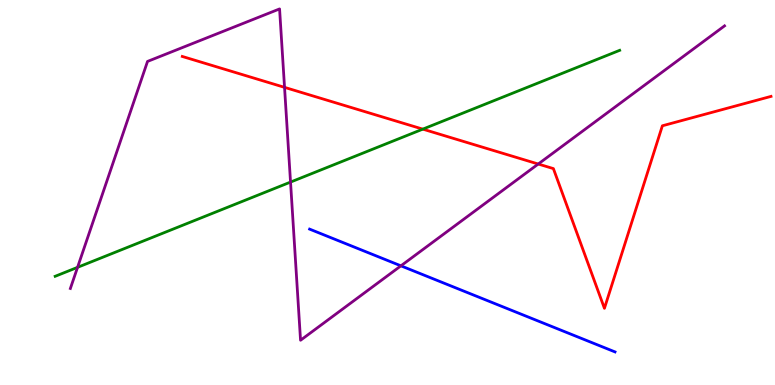[{'lines': ['blue', 'red'], 'intersections': []}, {'lines': ['green', 'red'], 'intersections': [{'x': 5.46, 'y': 6.65}]}, {'lines': ['purple', 'red'], 'intersections': [{'x': 3.67, 'y': 7.73}, {'x': 6.94, 'y': 5.74}]}, {'lines': ['blue', 'green'], 'intersections': []}, {'lines': ['blue', 'purple'], 'intersections': [{'x': 5.17, 'y': 3.1}]}, {'lines': ['green', 'purple'], 'intersections': [{'x': 1.0, 'y': 3.06}, {'x': 3.75, 'y': 5.27}]}]